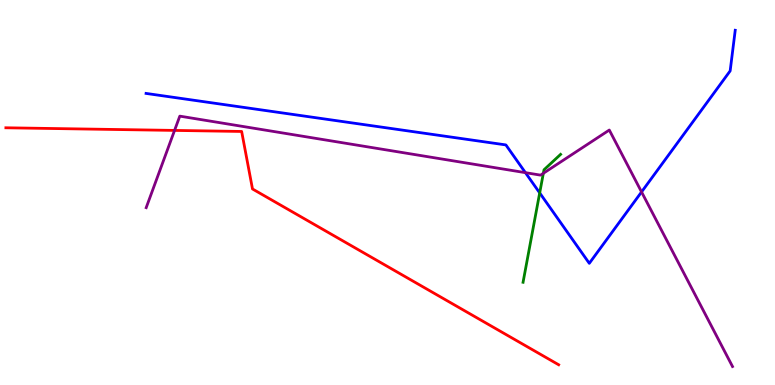[{'lines': ['blue', 'red'], 'intersections': []}, {'lines': ['green', 'red'], 'intersections': []}, {'lines': ['purple', 'red'], 'intersections': [{'x': 2.25, 'y': 6.61}]}, {'lines': ['blue', 'green'], 'intersections': [{'x': 6.96, 'y': 4.99}]}, {'lines': ['blue', 'purple'], 'intersections': [{'x': 6.78, 'y': 5.52}, {'x': 8.28, 'y': 5.01}]}, {'lines': ['green', 'purple'], 'intersections': [{'x': 7.01, 'y': 5.5}]}]